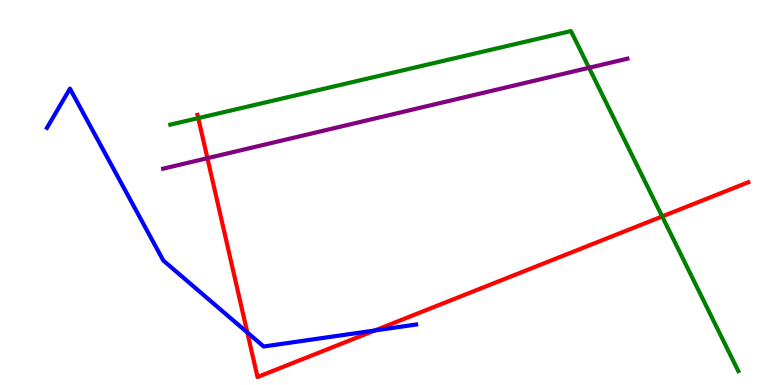[{'lines': ['blue', 'red'], 'intersections': [{'x': 3.19, 'y': 1.36}, {'x': 4.84, 'y': 1.42}]}, {'lines': ['green', 'red'], 'intersections': [{'x': 2.56, 'y': 6.93}, {'x': 8.54, 'y': 4.38}]}, {'lines': ['purple', 'red'], 'intersections': [{'x': 2.68, 'y': 5.89}]}, {'lines': ['blue', 'green'], 'intersections': []}, {'lines': ['blue', 'purple'], 'intersections': []}, {'lines': ['green', 'purple'], 'intersections': [{'x': 7.6, 'y': 8.24}]}]